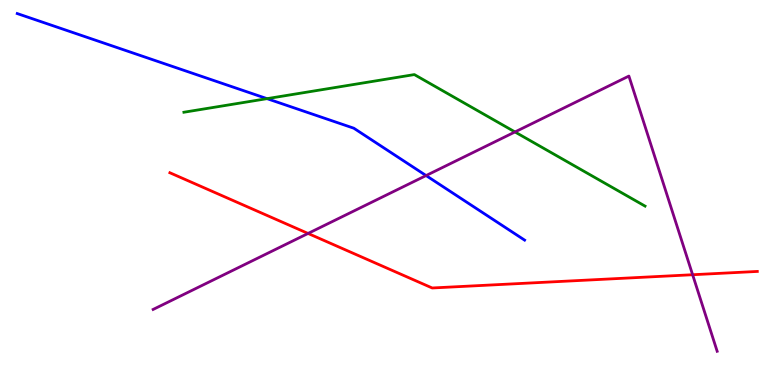[{'lines': ['blue', 'red'], 'intersections': []}, {'lines': ['green', 'red'], 'intersections': []}, {'lines': ['purple', 'red'], 'intersections': [{'x': 3.97, 'y': 3.94}, {'x': 8.94, 'y': 2.86}]}, {'lines': ['blue', 'green'], 'intersections': [{'x': 3.45, 'y': 7.44}]}, {'lines': ['blue', 'purple'], 'intersections': [{'x': 5.5, 'y': 5.44}]}, {'lines': ['green', 'purple'], 'intersections': [{'x': 6.64, 'y': 6.57}]}]